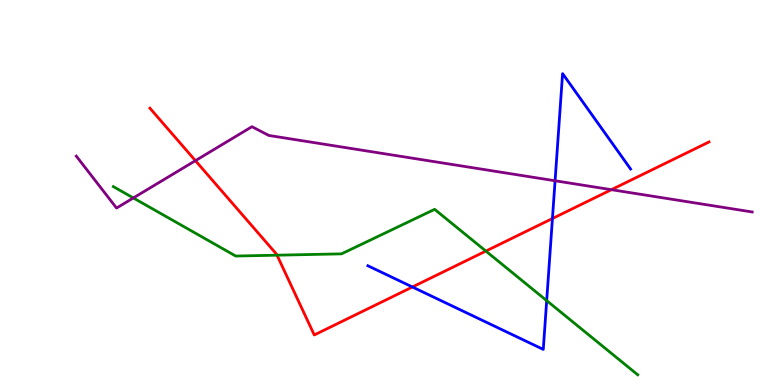[{'lines': ['blue', 'red'], 'intersections': [{'x': 5.32, 'y': 2.55}, {'x': 7.13, 'y': 4.32}]}, {'lines': ['green', 'red'], 'intersections': [{'x': 3.57, 'y': 3.37}, {'x': 6.27, 'y': 3.48}]}, {'lines': ['purple', 'red'], 'intersections': [{'x': 2.52, 'y': 5.83}, {'x': 7.89, 'y': 5.07}]}, {'lines': ['blue', 'green'], 'intersections': [{'x': 7.05, 'y': 2.19}]}, {'lines': ['blue', 'purple'], 'intersections': [{'x': 7.16, 'y': 5.3}]}, {'lines': ['green', 'purple'], 'intersections': [{'x': 1.72, 'y': 4.86}]}]